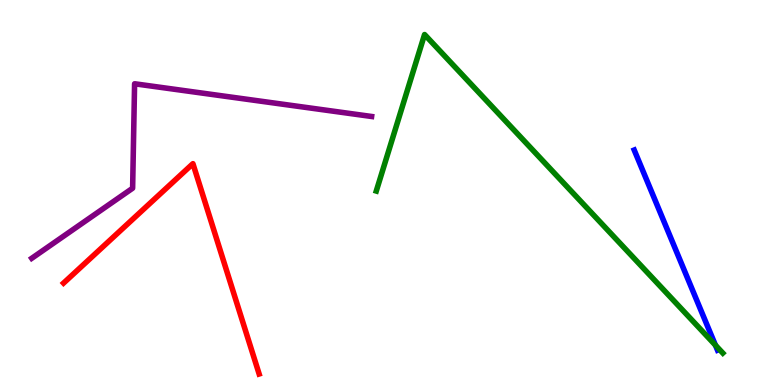[{'lines': ['blue', 'red'], 'intersections': []}, {'lines': ['green', 'red'], 'intersections': []}, {'lines': ['purple', 'red'], 'intersections': []}, {'lines': ['blue', 'green'], 'intersections': [{'x': 9.23, 'y': 1.03}]}, {'lines': ['blue', 'purple'], 'intersections': []}, {'lines': ['green', 'purple'], 'intersections': []}]